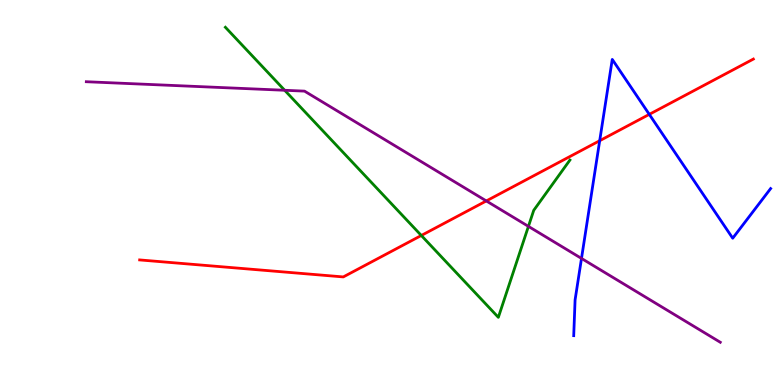[{'lines': ['blue', 'red'], 'intersections': [{'x': 7.74, 'y': 6.35}, {'x': 8.38, 'y': 7.03}]}, {'lines': ['green', 'red'], 'intersections': [{'x': 5.44, 'y': 3.88}]}, {'lines': ['purple', 'red'], 'intersections': [{'x': 6.28, 'y': 4.78}]}, {'lines': ['blue', 'green'], 'intersections': []}, {'lines': ['blue', 'purple'], 'intersections': [{'x': 7.5, 'y': 3.29}]}, {'lines': ['green', 'purple'], 'intersections': [{'x': 3.67, 'y': 7.66}, {'x': 6.82, 'y': 4.12}]}]